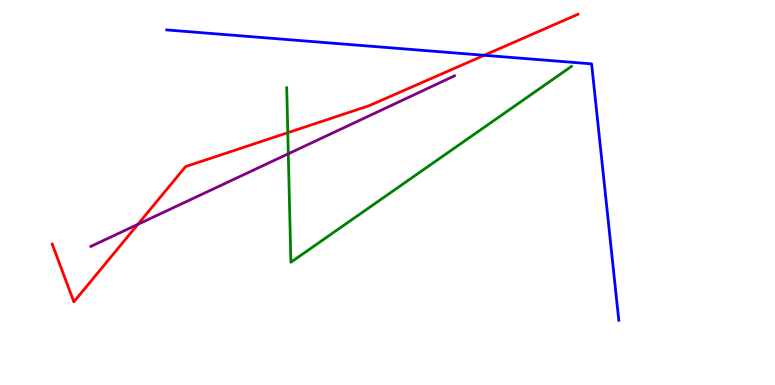[{'lines': ['blue', 'red'], 'intersections': [{'x': 6.25, 'y': 8.56}]}, {'lines': ['green', 'red'], 'intersections': [{'x': 3.71, 'y': 6.55}]}, {'lines': ['purple', 'red'], 'intersections': [{'x': 1.78, 'y': 4.17}]}, {'lines': ['blue', 'green'], 'intersections': []}, {'lines': ['blue', 'purple'], 'intersections': []}, {'lines': ['green', 'purple'], 'intersections': [{'x': 3.72, 'y': 6.01}]}]